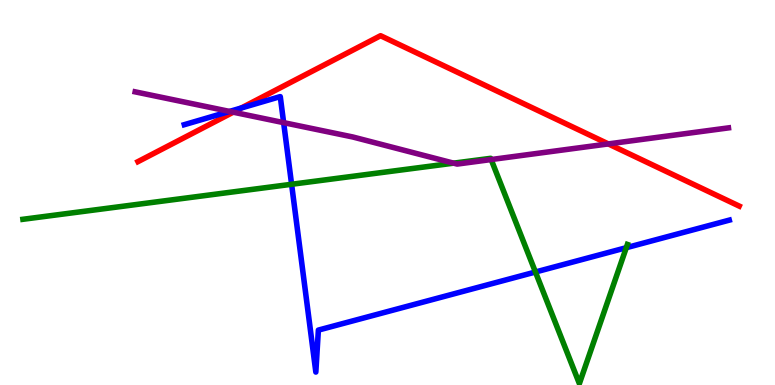[{'lines': ['blue', 'red'], 'intersections': [{'x': 3.11, 'y': 7.19}]}, {'lines': ['green', 'red'], 'intersections': []}, {'lines': ['purple', 'red'], 'intersections': [{'x': 3.01, 'y': 7.09}, {'x': 7.85, 'y': 6.26}]}, {'lines': ['blue', 'green'], 'intersections': [{'x': 3.76, 'y': 5.21}, {'x': 6.91, 'y': 2.93}, {'x': 8.08, 'y': 3.57}]}, {'lines': ['blue', 'purple'], 'intersections': [{'x': 2.96, 'y': 7.11}, {'x': 3.66, 'y': 6.81}]}, {'lines': ['green', 'purple'], 'intersections': [{'x': 5.85, 'y': 5.76}, {'x': 6.34, 'y': 5.86}]}]